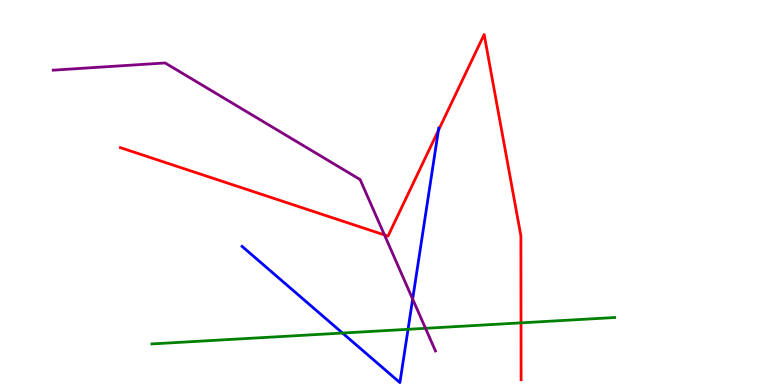[{'lines': ['blue', 'red'], 'intersections': [{'x': 5.66, 'y': 6.61}]}, {'lines': ['green', 'red'], 'intersections': [{'x': 6.72, 'y': 1.61}]}, {'lines': ['purple', 'red'], 'intersections': [{'x': 4.96, 'y': 3.9}]}, {'lines': ['blue', 'green'], 'intersections': [{'x': 4.42, 'y': 1.35}, {'x': 5.27, 'y': 1.45}]}, {'lines': ['blue', 'purple'], 'intersections': [{'x': 5.32, 'y': 2.23}]}, {'lines': ['green', 'purple'], 'intersections': [{'x': 5.49, 'y': 1.47}]}]